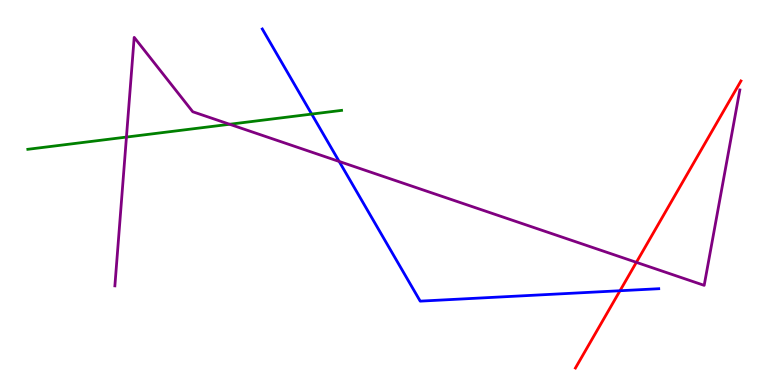[{'lines': ['blue', 'red'], 'intersections': [{'x': 8.0, 'y': 2.45}]}, {'lines': ['green', 'red'], 'intersections': []}, {'lines': ['purple', 'red'], 'intersections': [{'x': 8.21, 'y': 3.19}]}, {'lines': ['blue', 'green'], 'intersections': [{'x': 4.02, 'y': 7.04}]}, {'lines': ['blue', 'purple'], 'intersections': [{'x': 4.38, 'y': 5.81}]}, {'lines': ['green', 'purple'], 'intersections': [{'x': 1.63, 'y': 6.44}, {'x': 2.96, 'y': 6.77}]}]